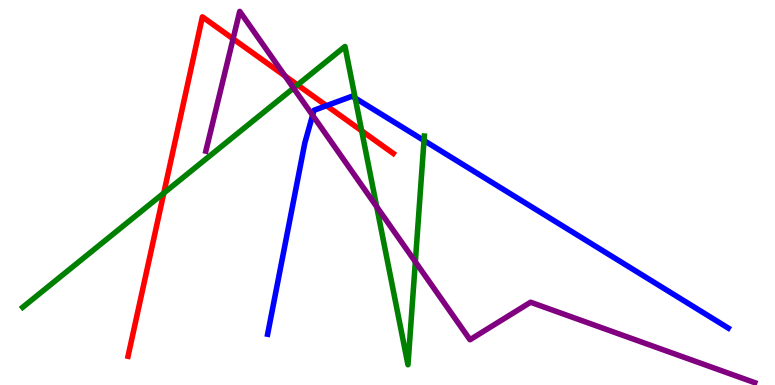[{'lines': ['blue', 'red'], 'intersections': [{'x': 4.21, 'y': 7.26}]}, {'lines': ['green', 'red'], 'intersections': [{'x': 2.11, 'y': 4.98}, {'x': 3.84, 'y': 7.79}, {'x': 4.67, 'y': 6.6}]}, {'lines': ['purple', 'red'], 'intersections': [{'x': 3.01, 'y': 8.99}, {'x': 3.68, 'y': 8.03}]}, {'lines': ['blue', 'green'], 'intersections': [{'x': 4.58, 'y': 7.45}, {'x': 5.47, 'y': 6.35}]}, {'lines': ['blue', 'purple'], 'intersections': [{'x': 4.03, 'y': 7.01}]}, {'lines': ['green', 'purple'], 'intersections': [{'x': 3.79, 'y': 7.71}, {'x': 4.86, 'y': 4.63}, {'x': 5.36, 'y': 3.2}]}]